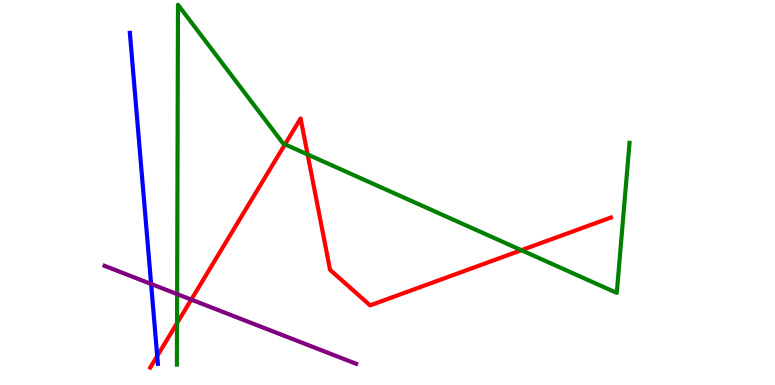[{'lines': ['blue', 'red'], 'intersections': [{'x': 2.03, 'y': 0.753}]}, {'lines': ['green', 'red'], 'intersections': [{'x': 2.28, 'y': 1.61}, {'x': 3.68, 'y': 6.25}, {'x': 3.97, 'y': 5.99}, {'x': 6.73, 'y': 3.5}]}, {'lines': ['purple', 'red'], 'intersections': [{'x': 2.47, 'y': 2.22}]}, {'lines': ['blue', 'green'], 'intersections': []}, {'lines': ['blue', 'purple'], 'intersections': [{'x': 1.95, 'y': 2.62}]}, {'lines': ['green', 'purple'], 'intersections': [{'x': 2.29, 'y': 2.36}]}]